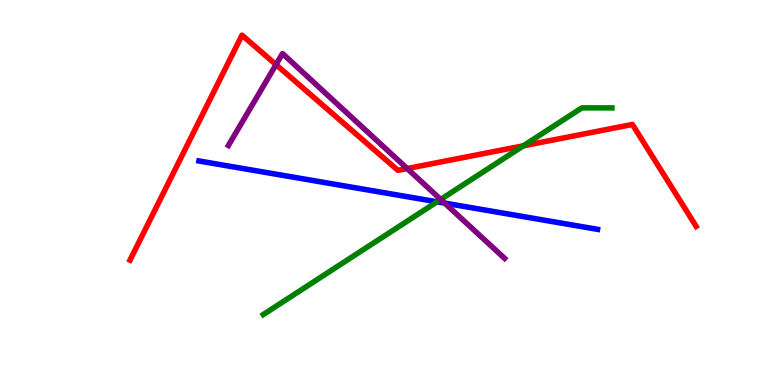[{'lines': ['blue', 'red'], 'intersections': []}, {'lines': ['green', 'red'], 'intersections': [{'x': 6.75, 'y': 6.21}]}, {'lines': ['purple', 'red'], 'intersections': [{'x': 3.56, 'y': 8.32}, {'x': 5.25, 'y': 5.62}]}, {'lines': ['blue', 'green'], 'intersections': [{'x': 5.64, 'y': 4.76}]}, {'lines': ['blue', 'purple'], 'intersections': [{'x': 5.74, 'y': 4.72}]}, {'lines': ['green', 'purple'], 'intersections': [{'x': 5.69, 'y': 4.82}]}]